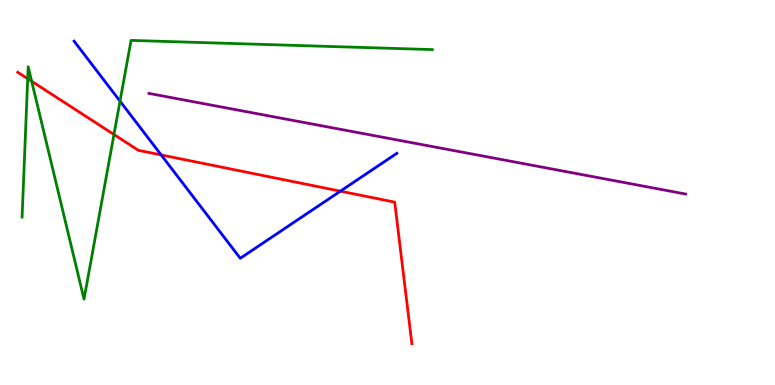[{'lines': ['blue', 'red'], 'intersections': [{'x': 2.08, 'y': 5.98}, {'x': 4.39, 'y': 5.03}]}, {'lines': ['green', 'red'], 'intersections': [{'x': 0.357, 'y': 7.96}, {'x': 0.409, 'y': 7.89}, {'x': 1.47, 'y': 6.51}]}, {'lines': ['purple', 'red'], 'intersections': []}, {'lines': ['blue', 'green'], 'intersections': [{'x': 1.55, 'y': 7.37}]}, {'lines': ['blue', 'purple'], 'intersections': []}, {'lines': ['green', 'purple'], 'intersections': []}]